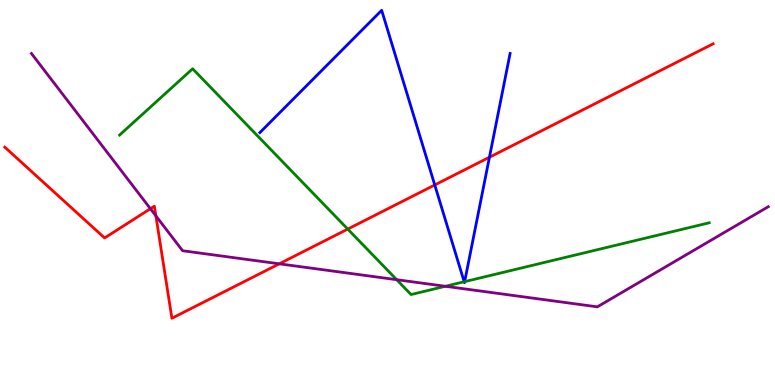[{'lines': ['blue', 'red'], 'intersections': [{'x': 5.61, 'y': 5.2}, {'x': 6.32, 'y': 5.92}]}, {'lines': ['green', 'red'], 'intersections': [{'x': 4.49, 'y': 4.05}]}, {'lines': ['purple', 'red'], 'intersections': [{'x': 1.94, 'y': 4.58}, {'x': 2.01, 'y': 4.39}, {'x': 3.6, 'y': 3.15}]}, {'lines': ['blue', 'green'], 'intersections': [{'x': 5.99, 'y': 2.68}, {'x': 6.0, 'y': 2.68}]}, {'lines': ['blue', 'purple'], 'intersections': []}, {'lines': ['green', 'purple'], 'intersections': [{'x': 5.12, 'y': 2.74}, {'x': 5.75, 'y': 2.56}]}]